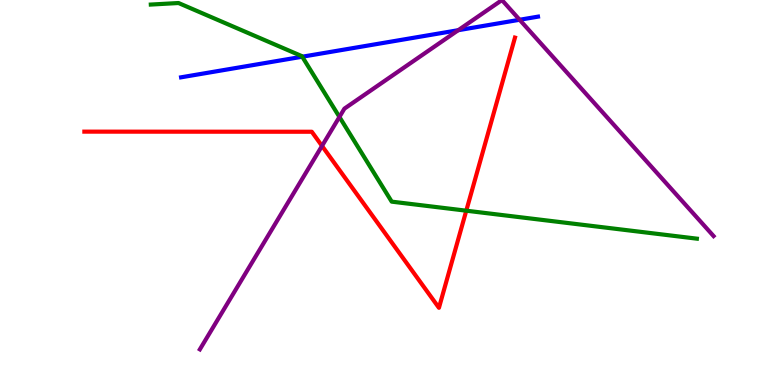[{'lines': ['blue', 'red'], 'intersections': []}, {'lines': ['green', 'red'], 'intersections': [{'x': 6.02, 'y': 4.53}]}, {'lines': ['purple', 'red'], 'intersections': [{'x': 4.16, 'y': 6.21}]}, {'lines': ['blue', 'green'], 'intersections': [{'x': 3.9, 'y': 8.53}]}, {'lines': ['blue', 'purple'], 'intersections': [{'x': 5.91, 'y': 9.22}, {'x': 6.7, 'y': 9.49}]}, {'lines': ['green', 'purple'], 'intersections': [{'x': 4.38, 'y': 6.96}]}]